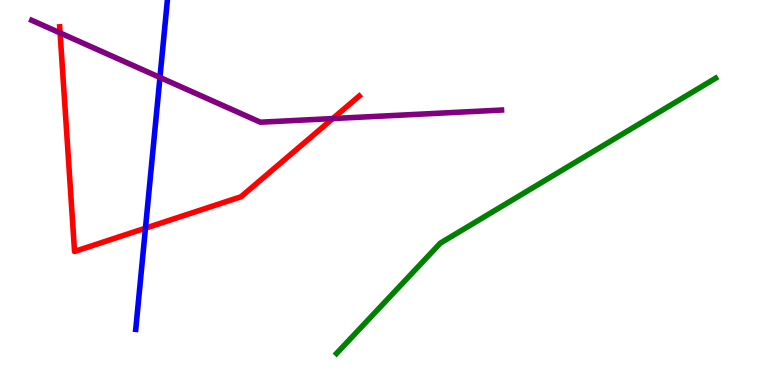[{'lines': ['blue', 'red'], 'intersections': [{'x': 1.88, 'y': 4.07}]}, {'lines': ['green', 'red'], 'intersections': []}, {'lines': ['purple', 'red'], 'intersections': [{'x': 0.775, 'y': 9.14}, {'x': 4.29, 'y': 6.92}]}, {'lines': ['blue', 'green'], 'intersections': []}, {'lines': ['blue', 'purple'], 'intersections': [{'x': 2.06, 'y': 7.99}]}, {'lines': ['green', 'purple'], 'intersections': []}]